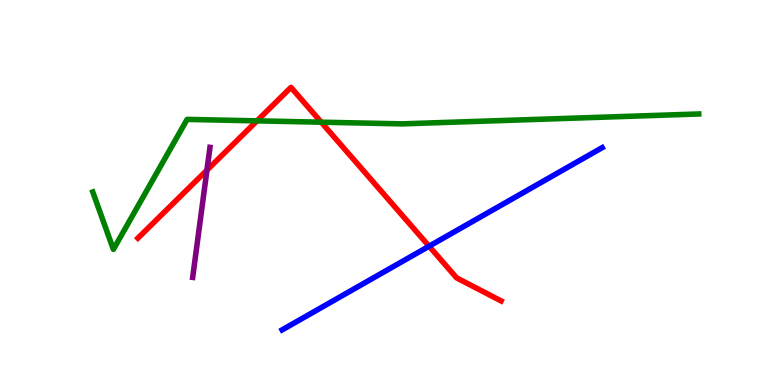[{'lines': ['blue', 'red'], 'intersections': [{'x': 5.54, 'y': 3.6}]}, {'lines': ['green', 'red'], 'intersections': [{'x': 3.32, 'y': 6.86}, {'x': 4.14, 'y': 6.83}]}, {'lines': ['purple', 'red'], 'intersections': [{'x': 2.67, 'y': 5.58}]}, {'lines': ['blue', 'green'], 'intersections': []}, {'lines': ['blue', 'purple'], 'intersections': []}, {'lines': ['green', 'purple'], 'intersections': []}]